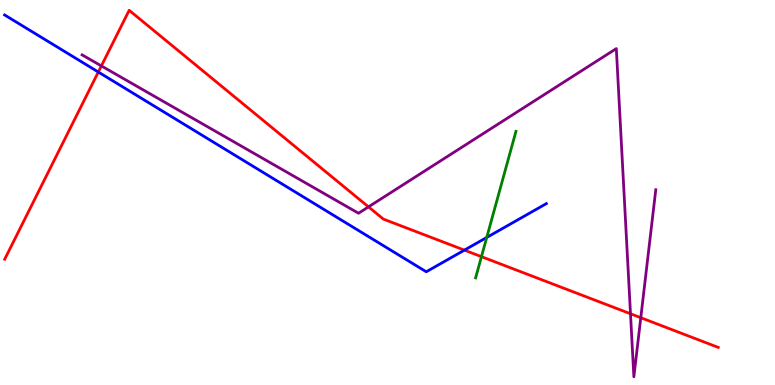[{'lines': ['blue', 'red'], 'intersections': [{'x': 1.27, 'y': 8.13}, {'x': 5.99, 'y': 3.5}]}, {'lines': ['green', 'red'], 'intersections': [{'x': 6.21, 'y': 3.33}]}, {'lines': ['purple', 'red'], 'intersections': [{'x': 1.31, 'y': 8.29}, {'x': 4.75, 'y': 4.63}, {'x': 8.14, 'y': 1.85}, {'x': 8.27, 'y': 1.75}]}, {'lines': ['blue', 'green'], 'intersections': [{'x': 6.28, 'y': 3.83}]}, {'lines': ['blue', 'purple'], 'intersections': []}, {'lines': ['green', 'purple'], 'intersections': []}]